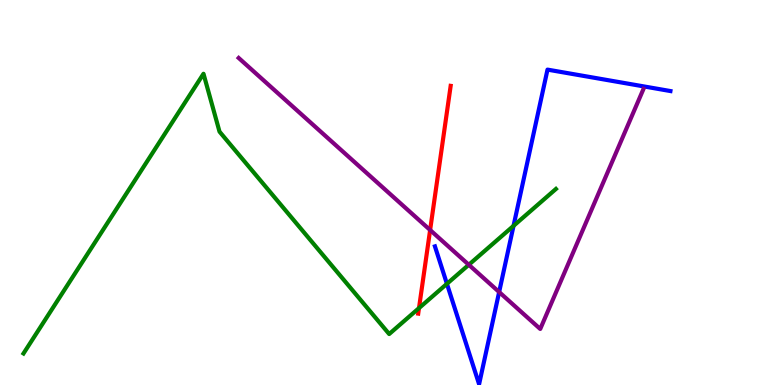[{'lines': ['blue', 'red'], 'intersections': []}, {'lines': ['green', 'red'], 'intersections': [{'x': 5.41, 'y': 2.0}]}, {'lines': ['purple', 'red'], 'intersections': [{'x': 5.55, 'y': 4.03}]}, {'lines': ['blue', 'green'], 'intersections': [{'x': 5.77, 'y': 2.63}, {'x': 6.63, 'y': 4.13}]}, {'lines': ['blue', 'purple'], 'intersections': [{'x': 6.44, 'y': 2.41}]}, {'lines': ['green', 'purple'], 'intersections': [{'x': 6.05, 'y': 3.12}]}]